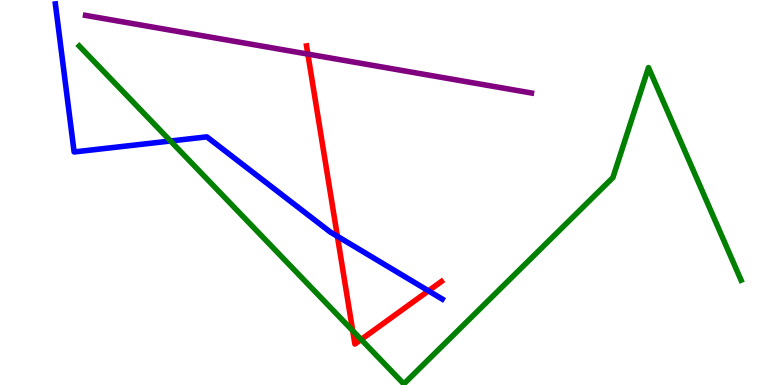[{'lines': ['blue', 'red'], 'intersections': [{'x': 4.35, 'y': 3.86}, {'x': 5.53, 'y': 2.45}]}, {'lines': ['green', 'red'], 'intersections': [{'x': 4.55, 'y': 1.41}, {'x': 4.66, 'y': 1.18}]}, {'lines': ['purple', 'red'], 'intersections': [{'x': 3.97, 'y': 8.6}]}, {'lines': ['blue', 'green'], 'intersections': [{'x': 2.2, 'y': 6.34}]}, {'lines': ['blue', 'purple'], 'intersections': []}, {'lines': ['green', 'purple'], 'intersections': []}]